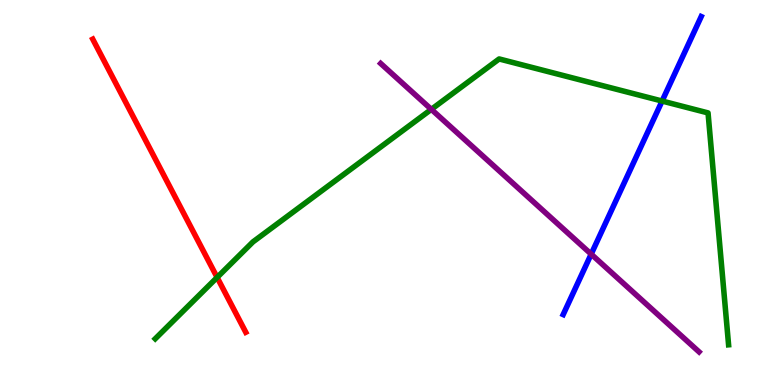[{'lines': ['blue', 'red'], 'intersections': []}, {'lines': ['green', 'red'], 'intersections': [{'x': 2.8, 'y': 2.79}]}, {'lines': ['purple', 'red'], 'intersections': []}, {'lines': ['blue', 'green'], 'intersections': [{'x': 8.54, 'y': 7.38}]}, {'lines': ['blue', 'purple'], 'intersections': [{'x': 7.63, 'y': 3.4}]}, {'lines': ['green', 'purple'], 'intersections': [{'x': 5.57, 'y': 7.16}]}]